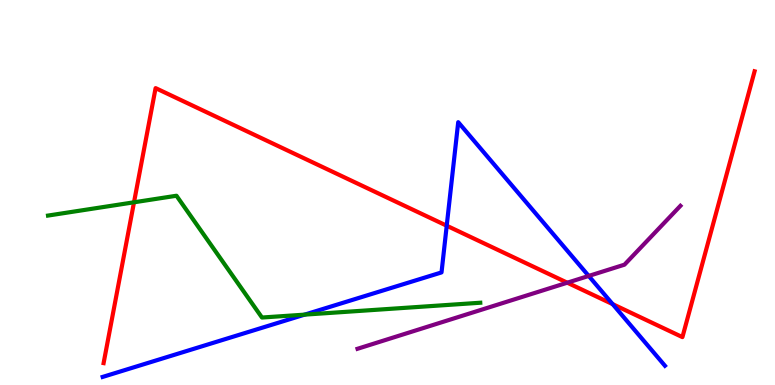[{'lines': ['blue', 'red'], 'intersections': [{'x': 5.76, 'y': 4.14}, {'x': 7.91, 'y': 2.1}]}, {'lines': ['green', 'red'], 'intersections': [{'x': 1.73, 'y': 4.75}]}, {'lines': ['purple', 'red'], 'intersections': [{'x': 7.32, 'y': 2.66}]}, {'lines': ['blue', 'green'], 'intersections': [{'x': 3.93, 'y': 1.83}]}, {'lines': ['blue', 'purple'], 'intersections': [{'x': 7.6, 'y': 2.83}]}, {'lines': ['green', 'purple'], 'intersections': []}]